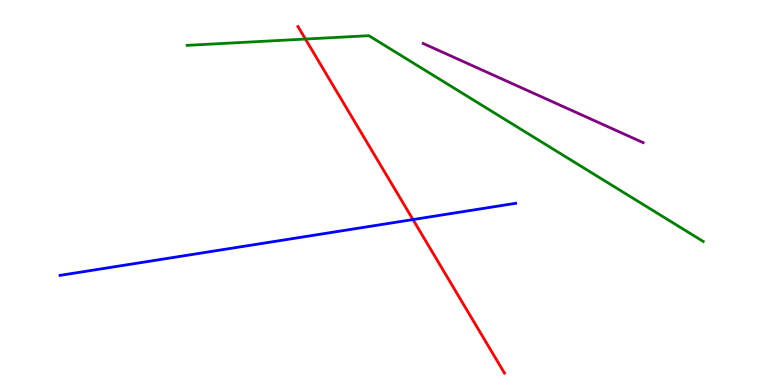[{'lines': ['blue', 'red'], 'intersections': [{'x': 5.33, 'y': 4.3}]}, {'lines': ['green', 'red'], 'intersections': [{'x': 3.94, 'y': 8.99}]}, {'lines': ['purple', 'red'], 'intersections': []}, {'lines': ['blue', 'green'], 'intersections': []}, {'lines': ['blue', 'purple'], 'intersections': []}, {'lines': ['green', 'purple'], 'intersections': []}]